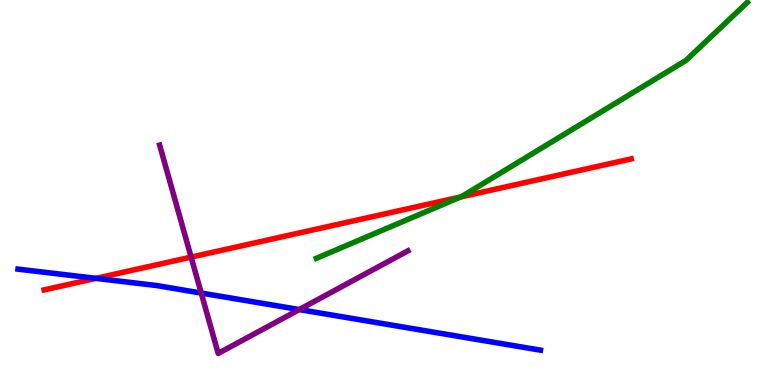[{'lines': ['blue', 'red'], 'intersections': [{'x': 1.24, 'y': 2.77}]}, {'lines': ['green', 'red'], 'intersections': [{'x': 5.94, 'y': 4.88}]}, {'lines': ['purple', 'red'], 'intersections': [{'x': 2.47, 'y': 3.32}]}, {'lines': ['blue', 'green'], 'intersections': []}, {'lines': ['blue', 'purple'], 'intersections': [{'x': 2.6, 'y': 2.39}, {'x': 3.86, 'y': 1.96}]}, {'lines': ['green', 'purple'], 'intersections': []}]